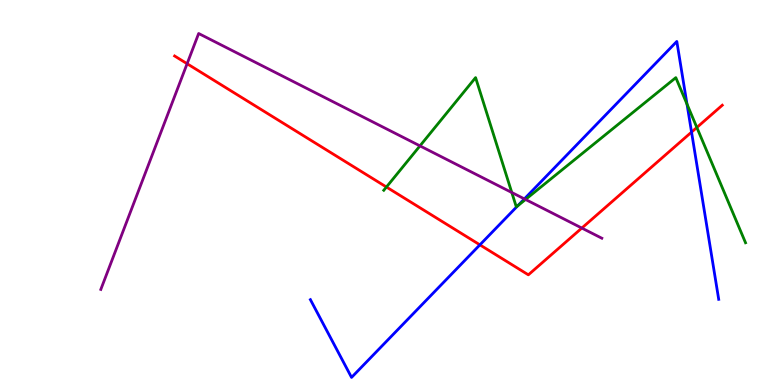[{'lines': ['blue', 'red'], 'intersections': [{'x': 6.19, 'y': 3.64}, {'x': 8.92, 'y': 6.57}]}, {'lines': ['green', 'red'], 'intersections': [{'x': 4.99, 'y': 5.14}, {'x': 8.99, 'y': 6.69}]}, {'lines': ['purple', 'red'], 'intersections': [{'x': 2.41, 'y': 8.34}, {'x': 7.51, 'y': 4.08}]}, {'lines': ['blue', 'green'], 'intersections': [{'x': 6.68, 'y': 4.65}, {'x': 8.86, 'y': 7.3}]}, {'lines': ['blue', 'purple'], 'intersections': [{'x': 6.77, 'y': 4.83}]}, {'lines': ['green', 'purple'], 'intersections': [{'x': 5.42, 'y': 6.21}, {'x': 6.6, 'y': 5.0}, {'x': 6.78, 'y': 4.82}]}]